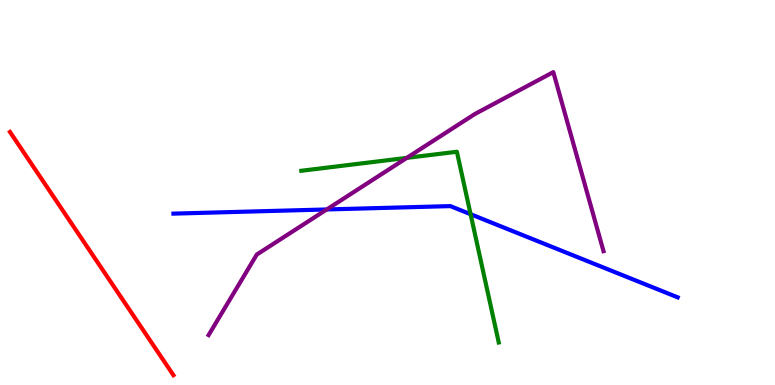[{'lines': ['blue', 'red'], 'intersections': []}, {'lines': ['green', 'red'], 'intersections': []}, {'lines': ['purple', 'red'], 'intersections': []}, {'lines': ['blue', 'green'], 'intersections': [{'x': 6.07, 'y': 4.44}]}, {'lines': ['blue', 'purple'], 'intersections': [{'x': 4.22, 'y': 4.56}]}, {'lines': ['green', 'purple'], 'intersections': [{'x': 5.25, 'y': 5.9}]}]